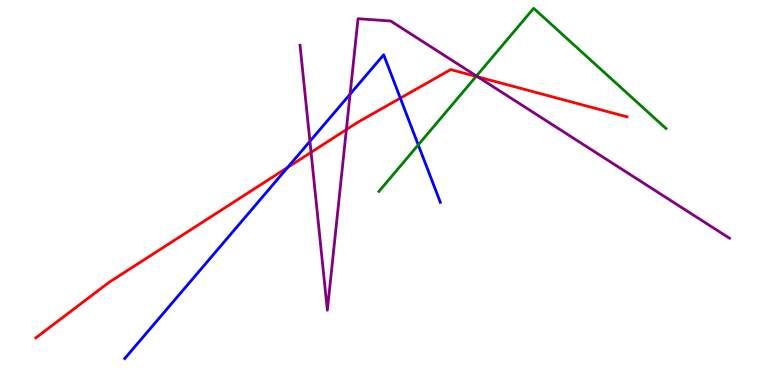[{'lines': ['blue', 'red'], 'intersections': [{'x': 3.71, 'y': 5.65}, {'x': 5.17, 'y': 7.45}]}, {'lines': ['green', 'red'], 'intersections': [{'x': 6.14, 'y': 8.02}]}, {'lines': ['purple', 'red'], 'intersections': [{'x': 4.01, 'y': 6.04}, {'x': 4.47, 'y': 6.63}, {'x': 6.16, 'y': 8.0}]}, {'lines': ['blue', 'green'], 'intersections': [{'x': 5.4, 'y': 6.24}]}, {'lines': ['blue', 'purple'], 'intersections': [{'x': 4.0, 'y': 6.33}, {'x': 4.52, 'y': 7.55}]}, {'lines': ['green', 'purple'], 'intersections': [{'x': 6.15, 'y': 8.03}]}]